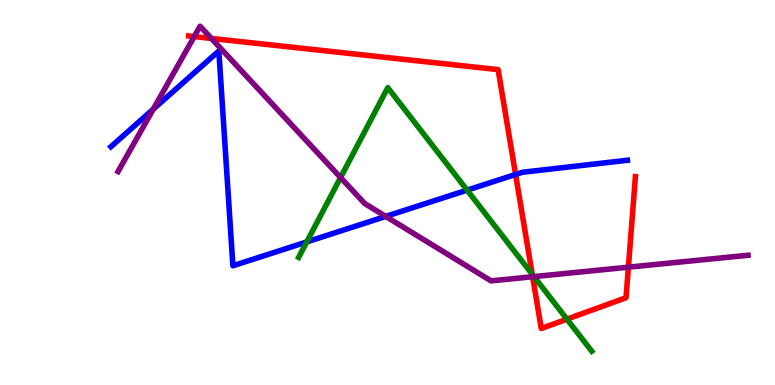[{'lines': ['blue', 'red'], 'intersections': [{'x': 6.65, 'y': 5.47}]}, {'lines': ['green', 'red'], 'intersections': [{'x': 6.87, 'y': 2.87}, {'x': 7.32, 'y': 1.71}]}, {'lines': ['purple', 'red'], 'intersections': [{'x': 2.51, 'y': 9.05}, {'x': 2.73, 'y': 9.0}, {'x': 6.87, 'y': 2.81}, {'x': 8.11, 'y': 3.06}]}, {'lines': ['blue', 'green'], 'intersections': [{'x': 3.96, 'y': 3.72}, {'x': 6.03, 'y': 5.06}]}, {'lines': ['blue', 'purple'], 'intersections': [{'x': 1.98, 'y': 7.16}, {'x': 4.98, 'y': 4.38}]}, {'lines': ['green', 'purple'], 'intersections': [{'x': 4.39, 'y': 5.39}, {'x': 6.89, 'y': 2.82}]}]